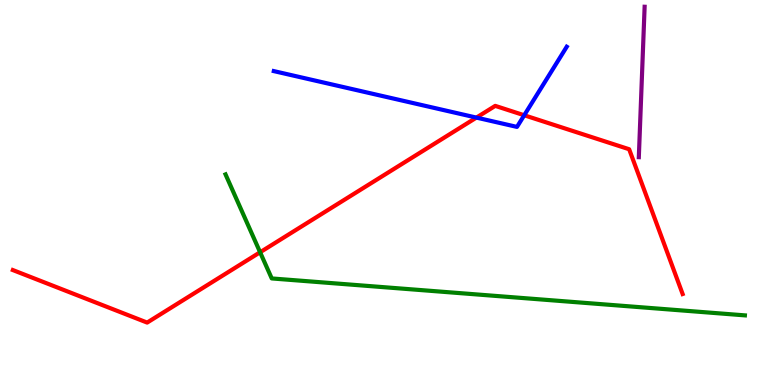[{'lines': ['blue', 'red'], 'intersections': [{'x': 6.15, 'y': 6.95}, {'x': 6.76, 'y': 7.01}]}, {'lines': ['green', 'red'], 'intersections': [{'x': 3.36, 'y': 3.45}]}, {'lines': ['purple', 'red'], 'intersections': []}, {'lines': ['blue', 'green'], 'intersections': []}, {'lines': ['blue', 'purple'], 'intersections': []}, {'lines': ['green', 'purple'], 'intersections': []}]